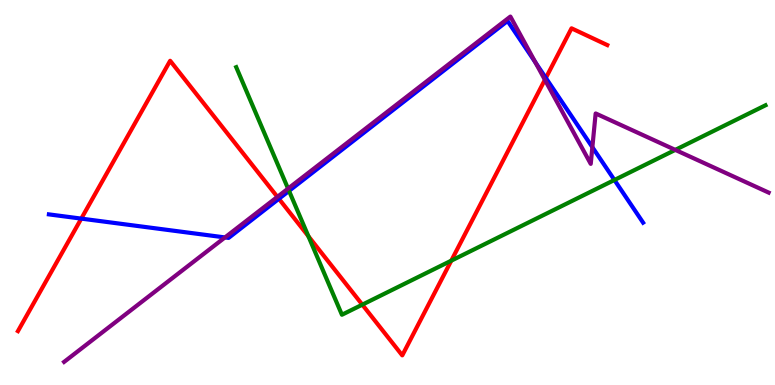[{'lines': ['blue', 'red'], 'intersections': [{'x': 1.05, 'y': 4.32}, {'x': 3.6, 'y': 4.84}, {'x': 7.04, 'y': 7.98}]}, {'lines': ['green', 'red'], 'intersections': [{'x': 3.98, 'y': 3.86}, {'x': 4.67, 'y': 2.09}, {'x': 5.82, 'y': 3.23}]}, {'lines': ['purple', 'red'], 'intersections': [{'x': 3.58, 'y': 4.89}, {'x': 7.03, 'y': 7.93}]}, {'lines': ['blue', 'green'], 'intersections': [{'x': 3.73, 'y': 5.04}, {'x': 7.93, 'y': 5.32}]}, {'lines': ['blue', 'purple'], 'intersections': [{'x': 2.9, 'y': 3.83}, {'x': 6.91, 'y': 8.38}, {'x': 7.64, 'y': 6.18}]}, {'lines': ['green', 'purple'], 'intersections': [{'x': 3.72, 'y': 5.1}, {'x': 8.71, 'y': 6.11}]}]